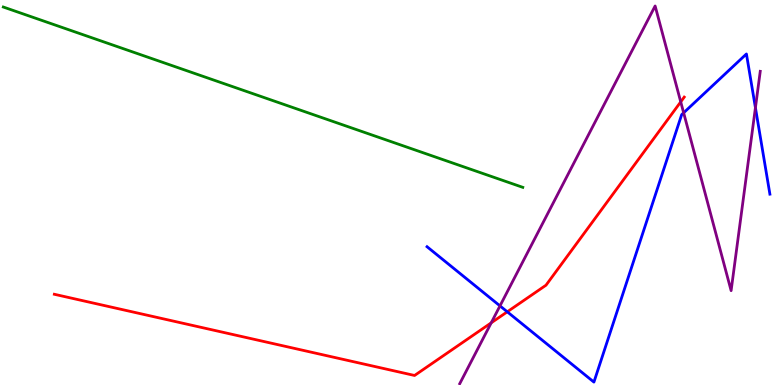[{'lines': ['blue', 'red'], 'intersections': [{'x': 6.55, 'y': 1.9}]}, {'lines': ['green', 'red'], 'intersections': []}, {'lines': ['purple', 'red'], 'intersections': [{'x': 6.34, 'y': 1.61}, {'x': 8.78, 'y': 7.35}]}, {'lines': ['blue', 'green'], 'intersections': []}, {'lines': ['blue', 'purple'], 'intersections': [{'x': 6.45, 'y': 2.05}, {'x': 8.82, 'y': 7.07}, {'x': 9.75, 'y': 7.2}]}, {'lines': ['green', 'purple'], 'intersections': []}]